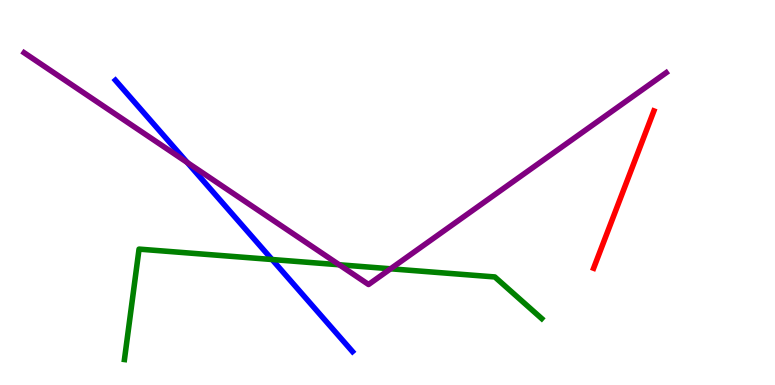[{'lines': ['blue', 'red'], 'intersections': []}, {'lines': ['green', 'red'], 'intersections': []}, {'lines': ['purple', 'red'], 'intersections': []}, {'lines': ['blue', 'green'], 'intersections': [{'x': 3.51, 'y': 3.26}]}, {'lines': ['blue', 'purple'], 'intersections': [{'x': 2.42, 'y': 5.78}]}, {'lines': ['green', 'purple'], 'intersections': [{'x': 4.38, 'y': 3.12}, {'x': 5.04, 'y': 3.02}]}]